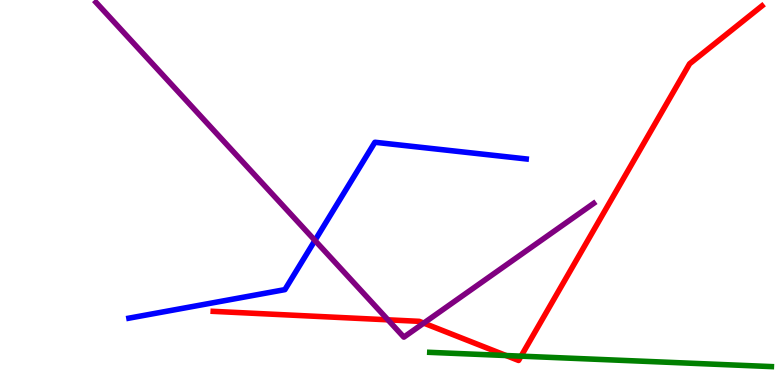[{'lines': ['blue', 'red'], 'intersections': []}, {'lines': ['green', 'red'], 'intersections': [{'x': 6.53, 'y': 0.766}, {'x': 6.72, 'y': 0.749}]}, {'lines': ['purple', 'red'], 'intersections': [{'x': 5.01, 'y': 1.69}, {'x': 5.47, 'y': 1.61}]}, {'lines': ['blue', 'green'], 'intersections': []}, {'lines': ['blue', 'purple'], 'intersections': [{'x': 4.06, 'y': 3.75}]}, {'lines': ['green', 'purple'], 'intersections': []}]